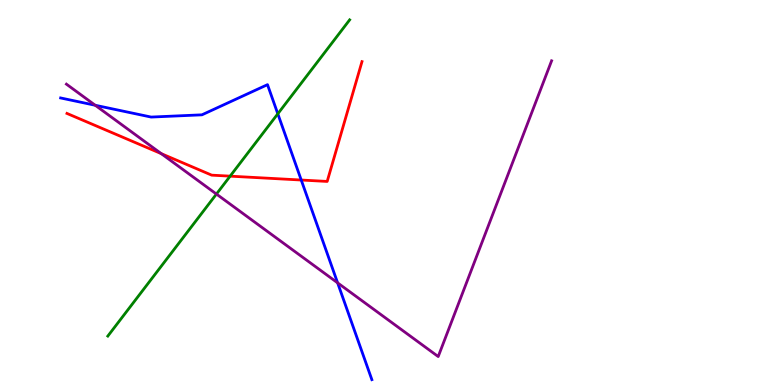[{'lines': ['blue', 'red'], 'intersections': [{'x': 3.89, 'y': 5.32}]}, {'lines': ['green', 'red'], 'intersections': [{'x': 2.97, 'y': 5.42}]}, {'lines': ['purple', 'red'], 'intersections': [{'x': 2.08, 'y': 6.01}]}, {'lines': ['blue', 'green'], 'intersections': [{'x': 3.58, 'y': 7.04}]}, {'lines': ['blue', 'purple'], 'intersections': [{'x': 1.23, 'y': 7.27}, {'x': 4.36, 'y': 2.65}]}, {'lines': ['green', 'purple'], 'intersections': [{'x': 2.79, 'y': 4.96}]}]